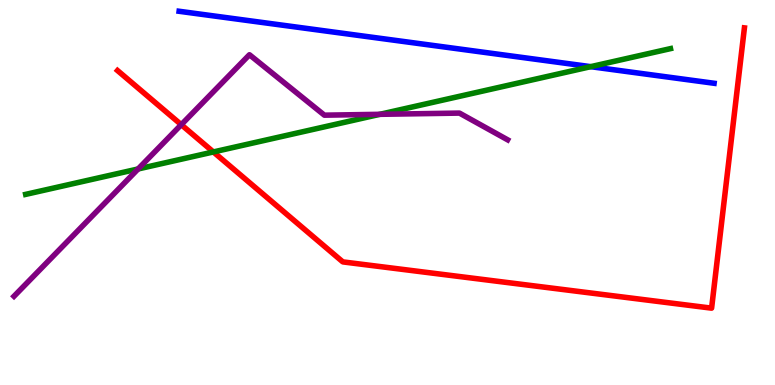[{'lines': ['blue', 'red'], 'intersections': []}, {'lines': ['green', 'red'], 'intersections': [{'x': 2.75, 'y': 6.05}]}, {'lines': ['purple', 'red'], 'intersections': [{'x': 2.34, 'y': 6.76}]}, {'lines': ['blue', 'green'], 'intersections': [{'x': 7.62, 'y': 8.27}]}, {'lines': ['blue', 'purple'], 'intersections': []}, {'lines': ['green', 'purple'], 'intersections': [{'x': 1.78, 'y': 5.61}, {'x': 4.9, 'y': 7.03}]}]